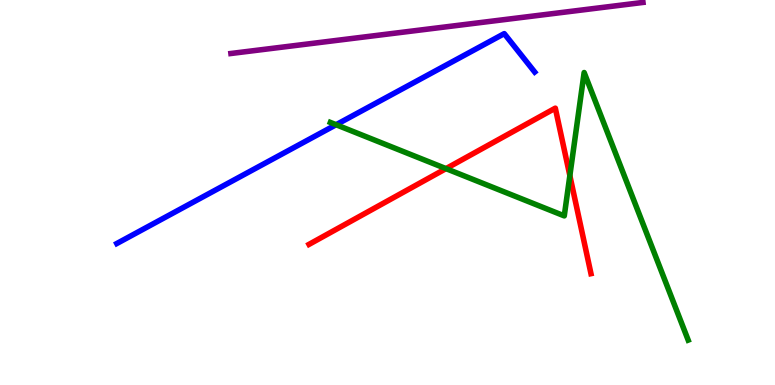[{'lines': ['blue', 'red'], 'intersections': []}, {'lines': ['green', 'red'], 'intersections': [{'x': 5.75, 'y': 5.62}, {'x': 7.35, 'y': 5.44}]}, {'lines': ['purple', 'red'], 'intersections': []}, {'lines': ['blue', 'green'], 'intersections': [{'x': 4.34, 'y': 6.76}]}, {'lines': ['blue', 'purple'], 'intersections': []}, {'lines': ['green', 'purple'], 'intersections': []}]